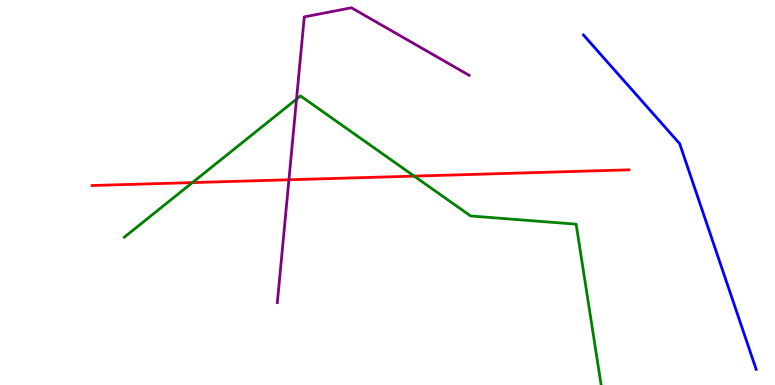[{'lines': ['blue', 'red'], 'intersections': []}, {'lines': ['green', 'red'], 'intersections': [{'x': 2.48, 'y': 5.26}, {'x': 5.34, 'y': 5.43}]}, {'lines': ['purple', 'red'], 'intersections': [{'x': 3.73, 'y': 5.33}]}, {'lines': ['blue', 'green'], 'intersections': []}, {'lines': ['blue', 'purple'], 'intersections': []}, {'lines': ['green', 'purple'], 'intersections': [{'x': 3.83, 'y': 7.43}]}]